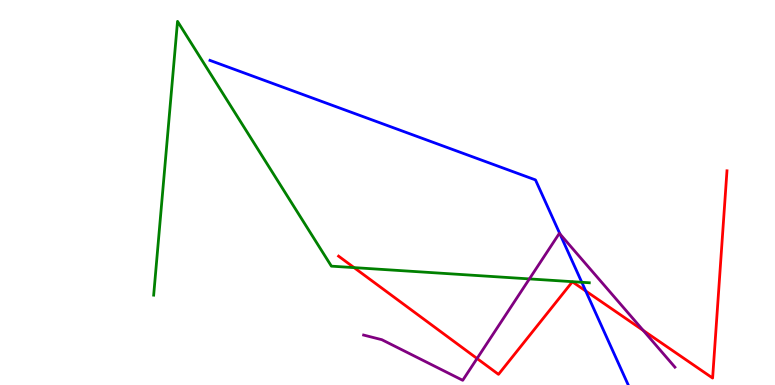[{'lines': ['blue', 'red'], 'intersections': [{'x': 7.56, 'y': 2.44}]}, {'lines': ['green', 'red'], 'intersections': [{'x': 4.57, 'y': 3.05}]}, {'lines': ['purple', 'red'], 'intersections': [{'x': 6.16, 'y': 0.688}, {'x': 8.3, 'y': 1.42}]}, {'lines': ['blue', 'green'], 'intersections': [{'x': 7.51, 'y': 2.67}]}, {'lines': ['blue', 'purple'], 'intersections': [{'x': 7.22, 'y': 3.92}]}, {'lines': ['green', 'purple'], 'intersections': [{'x': 6.83, 'y': 2.76}]}]